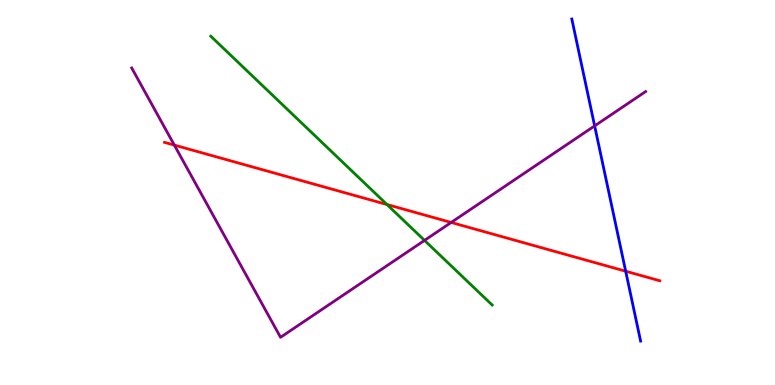[{'lines': ['blue', 'red'], 'intersections': [{'x': 8.07, 'y': 2.96}]}, {'lines': ['green', 'red'], 'intersections': [{'x': 4.99, 'y': 4.69}]}, {'lines': ['purple', 'red'], 'intersections': [{'x': 2.25, 'y': 6.23}, {'x': 5.82, 'y': 4.22}]}, {'lines': ['blue', 'green'], 'intersections': []}, {'lines': ['blue', 'purple'], 'intersections': [{'x': 7.67, 'y': 6.73}]}, {'lines': ['green', 'purple'], 'intersections': [{'x': 5.48, 'y': 3.76}]}]